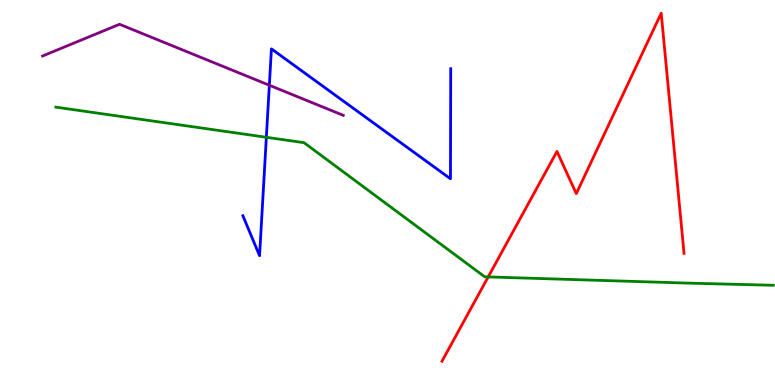[{'lines': ['blue', 'red'], 'intersections': []}, {'lines': ['green', 'red'], 'intersections': [{'x': 6.3, 'y': 2.81}]}, {'lines': ['purple', 'red'], 'intersections': []}, {'lines': ['blue', 'green'], 'intersections': [{'x': 3.44, 'y': 6.43}]}, {'lines': ['blue', 'purple'], 'intersections': [{'x': 3.48, 'y': 7.79}]}, {'lines': ['green', 'purple'], 'intersections': []}]